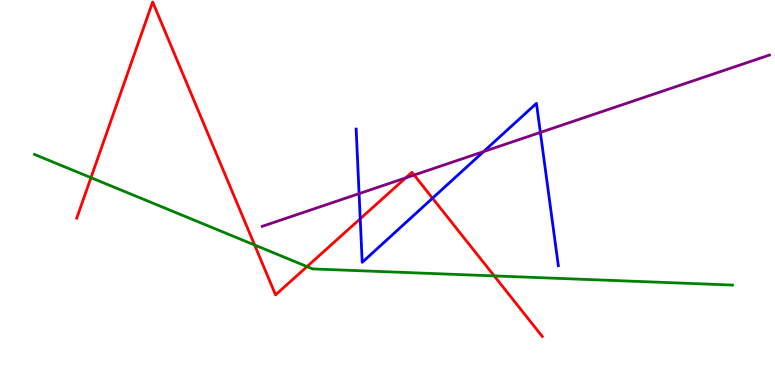[{'lines': ['blue', 'red'], 'intersections': [{'x': 4.65, 'y': 4.32}, {'x': 5.58, 'y': 4.85}]}, {'lines': ['green', 'red'], 'intersections': [{'x': 1.17, 'y': 5.39}, {'x': 3.29, 'y': 3.64}, {'x': 3.96, 'y': 3.08}, {'x': 6.38, 'y': 2.83}]}, {'lines': ['purple', 'red'], 'intersections': [{'x': 5.23, 'y': 5.38}, {'x': 5.34, 'y': 5.45}]}, {'lines': ['blue', 'green'], 'intersections': []}, {'lines': ['blue', 'purple'], 'intersections': [{'x': 4.63, 'y': 4.97}, {'x': 6.24, 'y': 6.06}, {'x': 6.97, 'y': 6.56}]}, {'lines': ['green', 'purple'], 'intersections': []}]